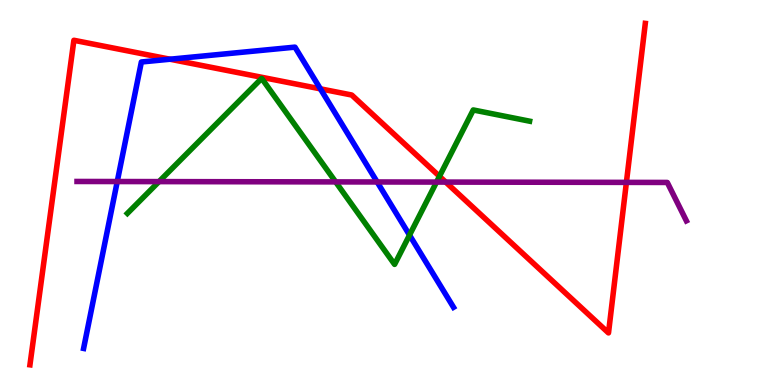[{'lines': ['blue', 'red'], 'intersections': [{'x': 2.19, 'y': 8.46}, {'x': 4.13, 'y': 7.69}]}, {'lines': ['green', 'red'], 'intersections': [{'x': 5.67, 'y': 5.42}]}, {'lines': ['purple', 'red'], 'intersections': [{'x': 5.75, 'y': 5.27}, {'x': 8.08, 'y': 5.26}]}, {'lines': ['blue', 'green'], 'intersections': [{'x': 5.28, 'y': 3.89}]}, {'lines': ['blue', 'purple'], 'intersections': [{'x': 1.51, 'y': 5.28}, {'x': 4.87, 'y': 5.27}]}, {'lines': ['green', 'purple'], 'intersections': [{'x': 2.05, 'y': 5.28}, {'x': 4.33, 'y': 5.28}, {'x': 5.63, 'y': 5.27}]}]